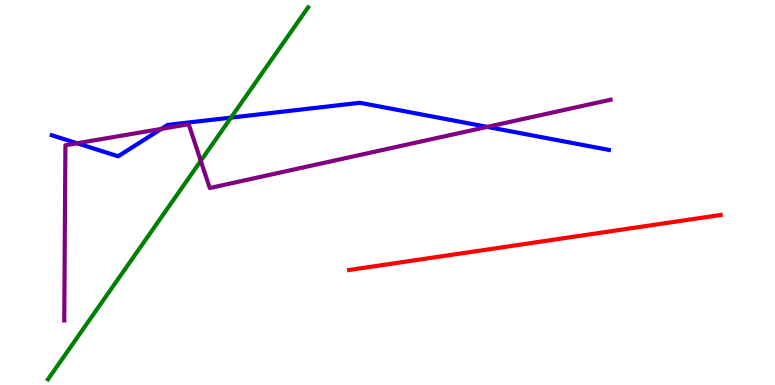[{'lines': ['blue', 'red'], 'intersections': []}, {'lines': ['green', 'red'], 'intersections': []}, {'lines': ['purple', 'red'], 'intersections': []}, {'lines': ['blue', 'green'], 'intersections': [{'x': 2.98, 'y': 6.95}]}, {'lines': ['blue', 'purple'], 'intersections': [{'x': 0.995, 'y': 6.28}, {'x': 2.08, 'y': 6.65}, {'x': 6.29, 'y': 6.7}]}, {'lines': ['green', 'purple'], 'intersections': [{'x': 2.59, 'y': 5.82}]}]